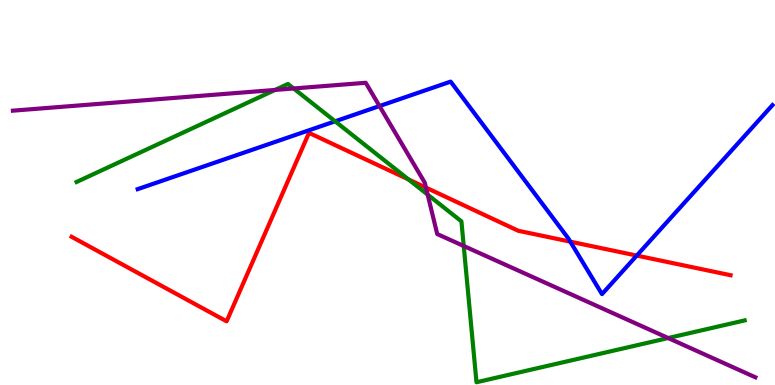[{'lines': ['blue', 'red'], 'intersections': [{'x': 7.36, 'y': 3.72}, {'x': 8.22, 'y': 3.36}]}, {'lines': ['green', 'red'], 'intersections': [{'x': 5.27, 'y': 5.34}]}, {'lines': ['purple', 'red'], 'intersections': [{'x': 5.5, 'y': 5.13}]}, {'lines': ['blue', 'green'], 'intersections': [{'x': 4.32, 'y': 6.85}]}, {'lines': ['blue', 'purple'], 'intersections': [{'x': 4.9, 'y': 7.25}]}, {'lines': ['green', 'purple'], 'intersections': [{'x': 3.55, 'y': 7.66}, {'x': 3.79, 'y': 7.7}, {'x': 5.52, 'y': 4.94}, {'x': 5.98, 'y': 3.61}, {'x': 8.62, 'y': 1.22}]}]